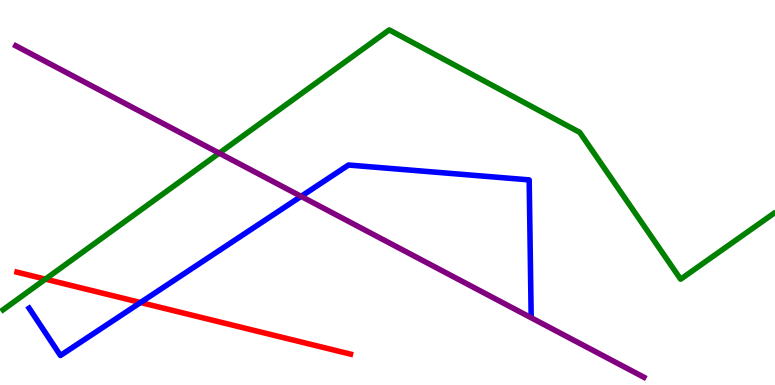[{'lines': ['blue', 'red'], 'intersections': [{'x': 1.81, 'y': 2.14}]}, {'lines': ['green', 'red'], 'intersections': [{'x': 0.586, 'y': 2.75}]}, {'lines': ['purple', 'red'], 'intersections': []}, {'lines': ['blue', 'green'], 'intersections': []}, {'lines': ['blue', 'purple'], 'intersections': [{'x': 3.89, 'y': 4.9}]}, {'lines': ['green', 'purple'], 'intersections': [{'x': 2.83, 'y': 6.02}]}]